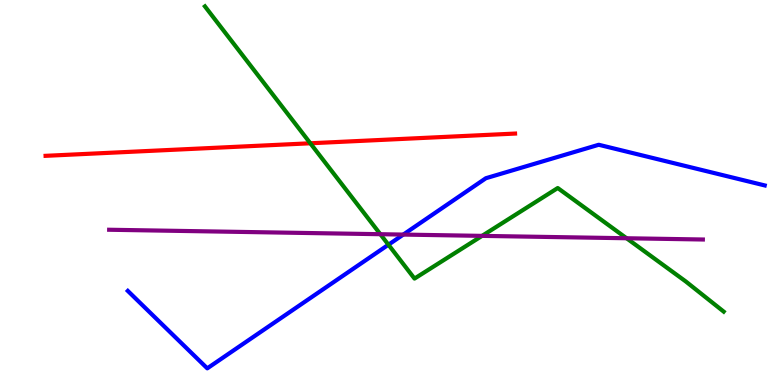[{'lines': ['blue', 'red'], 'intersections': []}, {'lines': ['green', 'red'], 'intersections': [{'x': 4.0, 'y': 6.28}]}, {'lines': ['purple', 'red'], 'intersections': []}, {'lines': ['blue', 'green'], 'intersections': [{'x': 5.01, 'y': 3.64}]}, {'lines': ['blue', 'purple'], 'intersections': [{'x': 5.2, 'y': 3.91}]}, {'lines': ['green', 'purple'], 'intersections': [{'x': 4.91, 'y': 3.92}, {'x': 6.22, 'y': 3.87}, {'x': 8.08, 'y': 3.81}]}]